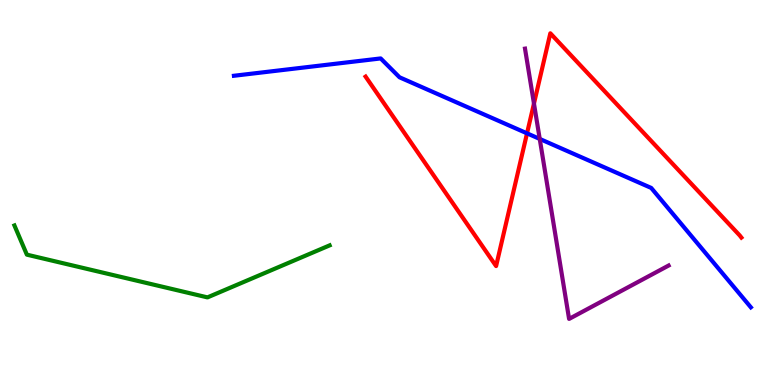[{'lines': ['blue', 'red'], 'intersections': [{'x': 6.8, 'y': 6.54}]}, {'lines': ['green', 'red'], 'intersections': []}, {'lines': ['purple', 'red'], 'intersections': [{'x': 6.89, 'y': 7.31}]}, {'lines': ['blue', 'green'], 'intersections': []}, {'lines': ['blue', 'purple'], 'intersections': [{'x': 6.96, 'y': 6.39}]}, {'lines': ['green', 'purple'], 'intersections': []}]